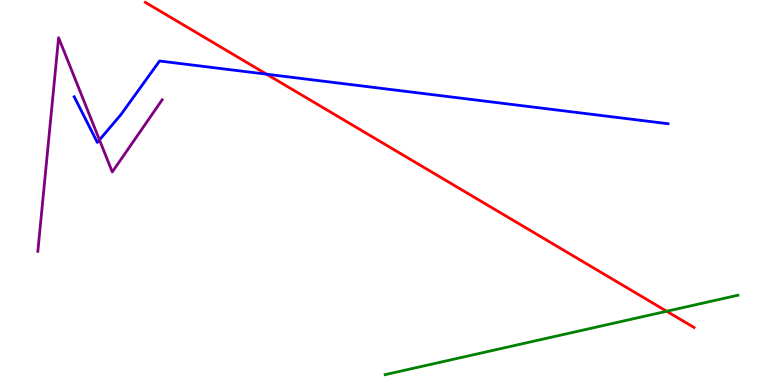[{'lines': ['blue', 'red'], 'intersections': [{'x': 3.44, 'y': 8.07}]}, {'lines': ['green', 'red'], 'intersections': [{'x': 8.6, 'y': 1.92}]}, {'lines': ['purple', 'red'], 'intersections': []}, {'lines': ['blue', 'green'], 'intersections': []}, {'lines': ['blue', 'purple'], 'intersections': [{'x': 1.28, 'y': 6.37}]}, {'lines': ['green', 'purple'], 'intersections': []}]